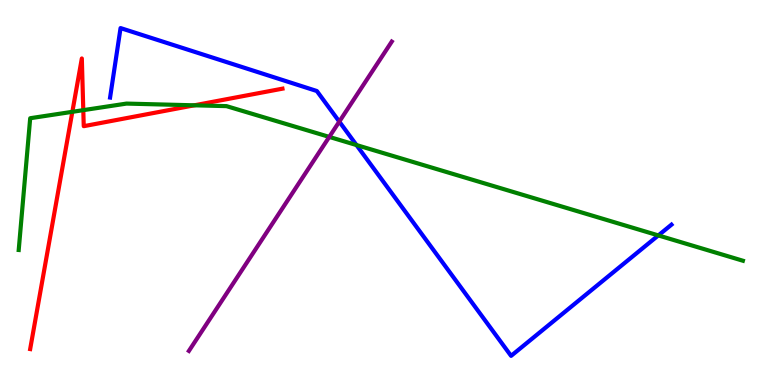[{'lines': ['blue', 'red'], 'intersections': []}, {'lines': ['green', 'red'], 'intersections': [{'x': 0.934, 'y': 7.1}, {'x': 1.07, 'y': 7.14}, {'x': 2.51, 'y': 7.26}]}, {'lines': ['purple', 'red'], 'intersections': []}, {'lines': ['blue', 'green'], 'intersections': [{'x': 4.6, 'y': 6.23}, {'x': 8.49, 'y': 3.89}]}, {'lines': ['blue', 'purple'], 'intersections': [{'x': 4.38, 'y': 6.84}]}, {'lines': ['green', 'purple'], 'intersections': [{'x': 4.25, 'y': 6.44}]}]